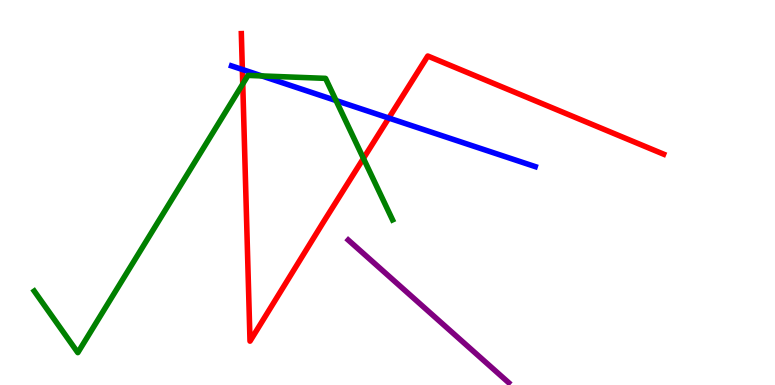[{'lines': ['blue', 'red'], 'intersections': [{'x': 3.13, 'y': 8.2}, {'x': 5.02, 'y': 6.93}]}, {'lines': ['green', 'red'], 'intersections': [{'x': 3.13, 'y': 7.82}, {'x': 4.69, 'y': 5.89}]}, {'lines': ['purple', 'red'], 'intersections': []}, {'lines': ['blue', 'green'], 'intersections': [{'x': 3.38, 'y': 8.03}, {'x': 4.34, 'y': 7.39}]}, {'lines': ['blue', 'purple'], 'intersections': []}, {'lines': ['green', 'purple'], 'intersections': []}]